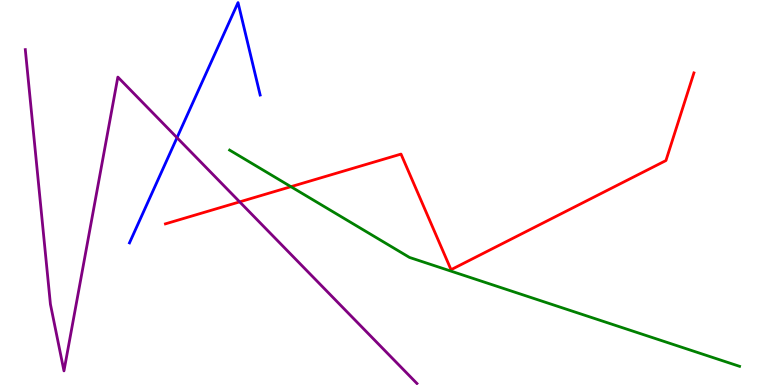[{'lines': ['blue', 'red'], 'intersections': []}, {'lines': ['green', 'red'], 'intersections': [{'x': 3.75, 'y': 5.15}]}, {'lines': ['purple', 'red'], 'intersections': [{'x': 3.09, 'y': 4.76}]}, {'lines': ['blue', 'green'], 'intersections': []}, {'lines': ['blue', 'purple'], 'intersections': [{'x': 2.28, 'y': 6.42}]}, {'lines': ['green', 'purple'], 'intersections': []}]